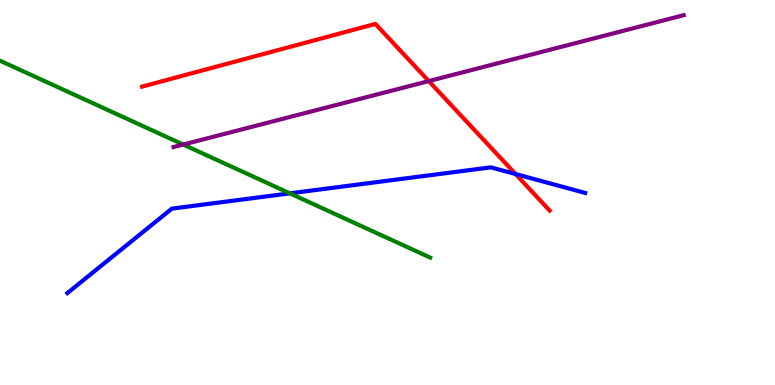[{'lines': ['blue', 'red'], 'intersections': [{'x': 6.65, 'y': 5.48}]}, {'lines': ['green', 'red'], 'intersections': []}, {'lines': ['purple', 'red'], 'intersections': [{'x': 5.53, 'y': 7.89}]}, {'lines': ['blue', 'green'], 'intersections': [{'x': 3.74, 'y': 4.98}]}, {'lines': ['blue', 'purple'], 'intersections': []}, {'lines': ['green', 'purple'], 'intersections': [{'x': 2.36, 'y': 6.25}]}]